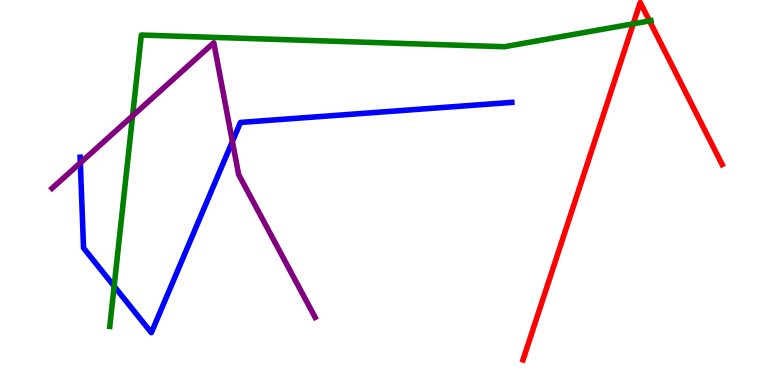[{'lines': ['blue', 'red'], 'intersections': []}, {'lines': ['green', 'red'], 'intersections': [{'x': 8.17, 'y': 9.38}, {'x': 8.38, 'y': 9.46}]}, {'lines': ['purple', 'red'], 'intersections': []}, {'lines': ['blue', 'green'], 'intersections': [{'x': 1.47, 'y': 2.57}]}, {'lines': ['blue', 'purple'], 'intersections': [{'x': 1.04, 'y': 5.77}, {'x': 3.0, 'y': 6.33}]}, {'lines': ['green', 'purple'], 'intersections': [{'x': 1.71, 'y': 6.99}]}]